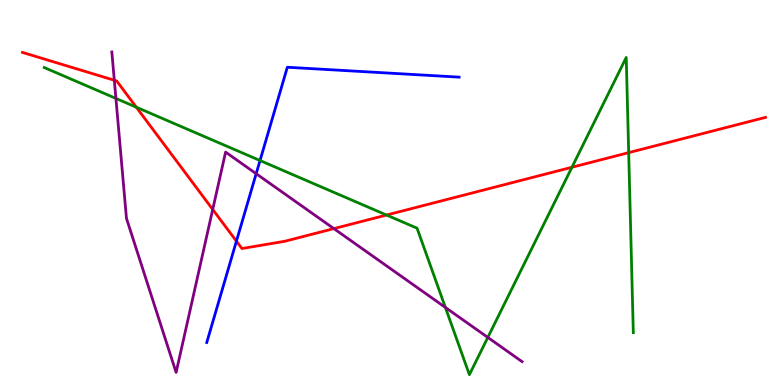[{'lines': ['blue', 'red'], 'intersections': [{'x': 3.05, 'y': 3.74}]}, {'lines': ['green', 'red'], 'intersections': [{'x': 1.76, 'y': 7.22}, {'x': 4.99, 'y': 4.41}, {'x': 7.38, 'y': 5.66}, {'x': 8.11, 'y': 6.04}]}, {'lines': ['purple', 'red'], 'intersections': [{'x': 1.48, 'y': 7.92}, {'x': 2.74, 'y': 4.56}, {'x': 4.31, 'y': 4.06}]}, {'lines': ['blue', 'green'], 'intersections': [{'x': 3.36, 'y': 5.83}]}, {'lines': ['blue', 'purple'], 'intersections': [{'x': 3.31, 'y': 5.49}]}, {'lines': ['green', 'purple'], 'intersections': [{'x': 1.5, 'y': 7.44}, {'x': 5.75, 'y': 2.01}, {'x': 6.29, 'y': 1.24}]}]